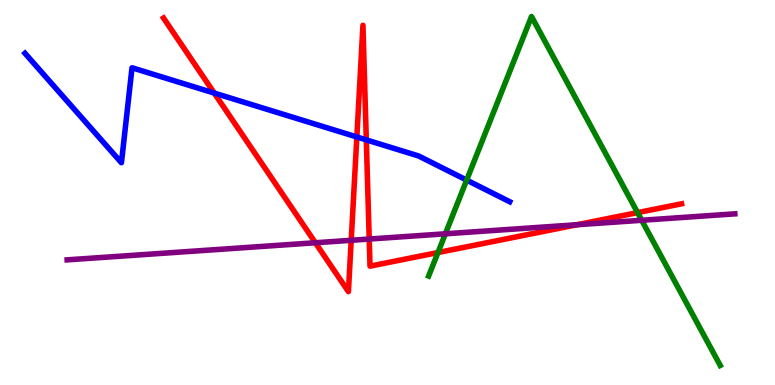[{'lines': ['blue', 'red'], 'intersections': [{'x': 2.76, 'y': 7.58}, {'x': 4.6, 'y': 6.44}, {'x': 4.73, 'y': 6.37}]}, {'lines': ['green', 'red'], 'intersections': [{'x': 5.65, 'y': 3.44}, {'x': 8.23, 'y': 4.48}]}, {'lines': ['purple', 'red'], 'intersections': [{'x': 4.07, 'y': 3.69}, {'x': 4.53, 'y': 3.76}, {'x': 4.76, 'y': 3.79}, {'x': 7.45, 'y': 4.16}]}, {'lines': ['blue', 'green'], 'intersections': [{'x': 6.02, 'y': 5.32}]}, {'lines': ['blue', 'purple'], 'intersections': []}, {'lines': ['green', 'purple'], 'intersections': [{'x': 5.75, 'y': 3.93}, {'x': 8.28, 'y': 4.28}]}]